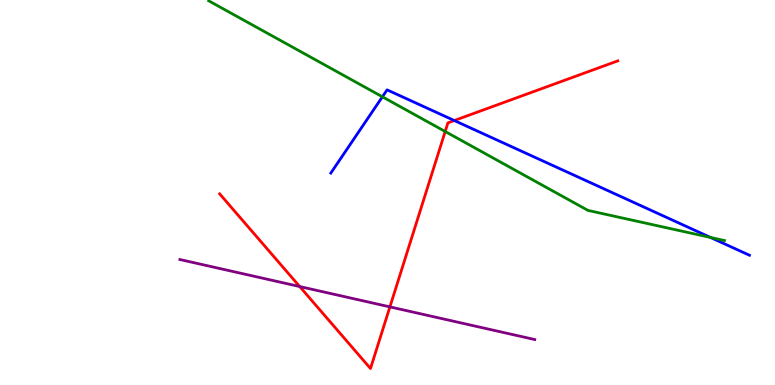[{'lines': ['blue', 'red'], 'intersections': [{'x': 5.86, 'y': 6.87}]}, {'lines': ['green', 'red'], 'intersections': [{'x': 5.74, 'y': 6.58}]}, {'lines': ['purple', 'red'], 'intersections': [{'x': 3.87, 'y': 2.56}, {'x': 5.03, 'y': 2.03}]}, {'lines': ['blue', 'green'], 'intersections': [{'x': 4.93, 'y': 7.49}, {'x': 9.17, 'y': 3.83}]}, {'lines': ['blue', 'purple'], 'intersections': []}, {'lines': ['green', 'purple'], 'intersections': []}]